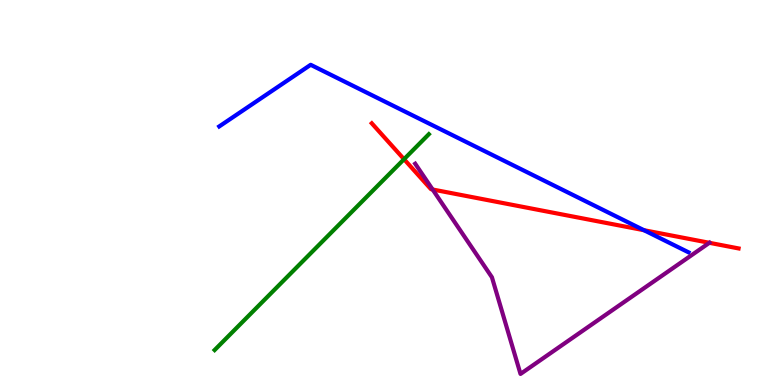[{'lines': ['blue', 'red'], 'intersections': [{'x': 8.31, 'y': 4.02}]}, {'lines': ['green', 'red'], 'intersections': [{'x': 5.21, 'y': 5.86}]}, {'lines': ['purple', 'red'], 'intersections': [{'x': 5.58, 'y': 5.08}, {'x': 9.15, 'y': 3.69}]}, {'lines': ['blue', 'green'], 'intersections': []}, {'lines': ['blue', 'purple'], 'intersections': []}, {'lines': ['green', 'purple'], 'intersections': []}]